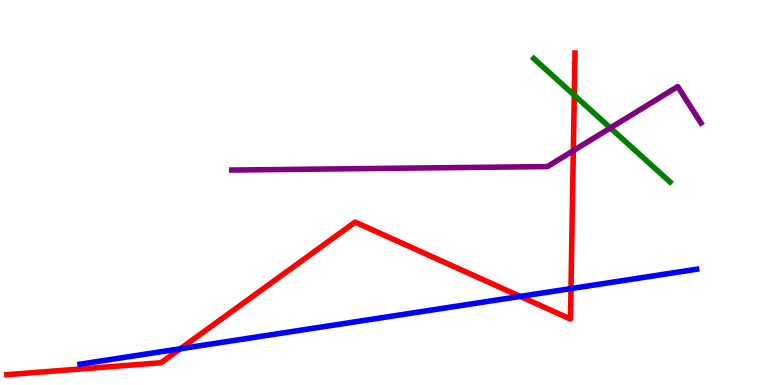[{'lines': ['blue', 'red'], 'intersections': [{'x': 2.33, 'y': 0.941}, {'x': 6.71, 'y': 2.3}, {'x': 7.37, 'y': 2.5}]}, {'lines': ['green', 'red'], 'intersections': [{'x': 7.41, 'y': 7.53}]}, {'lines': ['purple', 'red'], 'intersections': [{'x': 7.4, 'y': 6.09}]}, {'lines': ['blue', 'green'], 'intersections': []}, {'lines': ['blue', 'purple'], 'intersections': []}, {'lines': ['green', 'purple'], 'intersections': [{'x': 7.88, 'y': 6.68}]}]